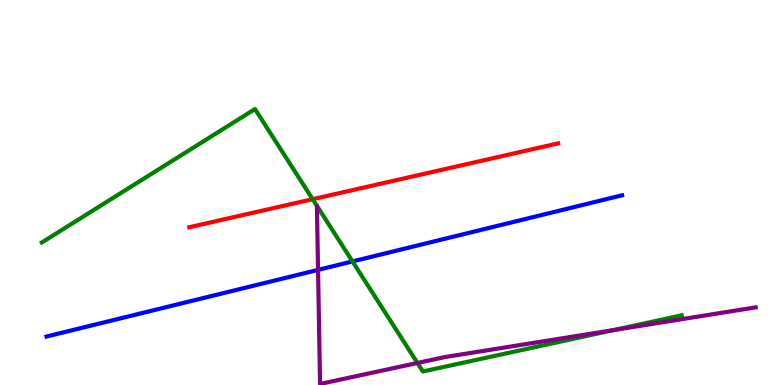[{'lines': ['blue', 'red'], 'intersections': []}, {'lines': ['green', 'red'], 'intersections': [{'x': 4.03, 'y': 4.83}]}, {'lines': ['purple', 'red'], 'intersections': []}, {'lines': ['blue', 'green'], 'intersections': [{'x': 4.55, 'y': 3.21}]}, {'lines': ['blue', 'purple'], 'intersections': [{'x': 4.1, 'y': 2.99}]}, {'lines': ['green', 'purple'], 'intersections': [{'x': 5.39, 'y': 0.572}, {'x': 7.92, 'y': 1.43}]}]